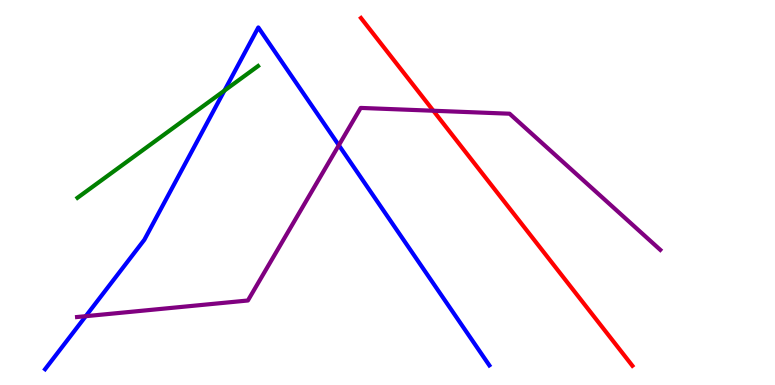[{'lines': ['blue', 'red'], 'intersections': []}, {'lines': ['green', 'red'], 'intersections': []}, {'lines': ['purple', 'red'], 'intersections': [{'x': 5.59, 'y': 7.12}]}, {'lines': ['blue', 'green'], 'intersections': [{'x': 2.9, 'y': 7.65}]}, {'lines': ['blue', 'purple'], 'intersections': [{'x': 1.11, 'y': 1.79}, {'x': 4.37, 'y': 6.23}]}, {'lines': ['green', 'purple'], 'intersections': []}]